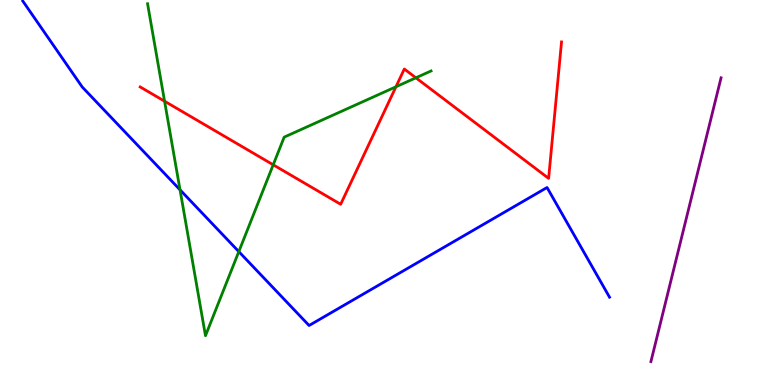[{'lines': ['blue', 'red'], 'intersections': []}, {'lines': ['green', 'red'], 'intersections': [{'x': 2.12, 'y': 7.37}, {'x': 3.53, 'y': 5.72}, {'x': 5.11, 'y': 7.75}, {'x': 5.37, 'y': 7.98}]}, {'lines': ['purple', 'red'], 'intersections': []}, {'lines': ['blue', 'green'], 'intersections': [{'x': 2.32, 'y': 5.07}, {'x': 3.08, 'y': 3.46}]}, {'lines': ['blue', 'purple'], 'intersections': []}, {'lines': ['green', 'purple'], 'intersections': []}]